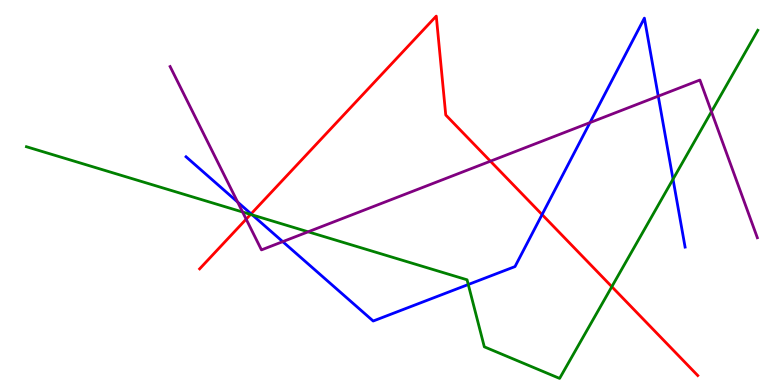[{'lines': ['blue', 'red'], 'intersections': [{'x': 3.24, 'y': 4.44}, {'x': 6.99, 'y': 4.43}]}, {'lines': ['green', 'red'], 'intersections': [{'x': 3.23, 'y': 4.43}, {'x': 7.89, 'y': 2.55}]}, {'lines': ['purple', 'red'], 'intersections': [{'x': 3.18, 'y': 4.31}, {'x': 6.33, 'y': 5.81}]}, {'lines': ['blue', 'green'], 'intersections': [{'x': 3.26, 'y': 4.42}, {'x': 6.04, 'y': 2.61}, {'x': 8.68, 'y': 5.35}]}, {'lines': ['blue', 'purple'], 'intersections': [{'x': 3.07, 'y': 4.75}, {'x': 3.65, 'y': 3.72}, {'x': 7.61, 'y': 6.82}, {'x': 8.49, 'y': 7.5}]}, {'lines': ['green', 'purple'], 'intersections': [{'x': 3.13, 'y': 4.49}, {'x': 3.98, 'y': 3.98}, {'x': 9.18, 'y': 7.1}]}]